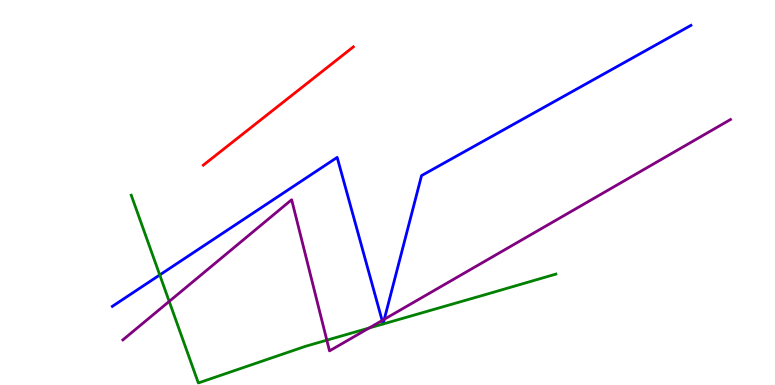[{'lines': ['blue', 'red'], 'intersections': []}, {'lines': ['green', 'red'], 'intersections': []}, {'lines': ['purple', 'red'], 'intersections': []}, {'lines': ['blue', 'green'], 'intersections': [{'x': 2.06, 'y': 2.86}]}, {'lines': ['blue', 'purple'], 'intersections': [{'x': 4.93, 'y': 1.68}, {'x': 4.96, 'y': 1.71}]}, {'lines': ['green', 'purple'], 'intersections': [{'x': 2.18, 'y': 2.17}, {'x': 4.22, 'y': 1.16}, {'x': 4.76, 'y': 1.48}]}]